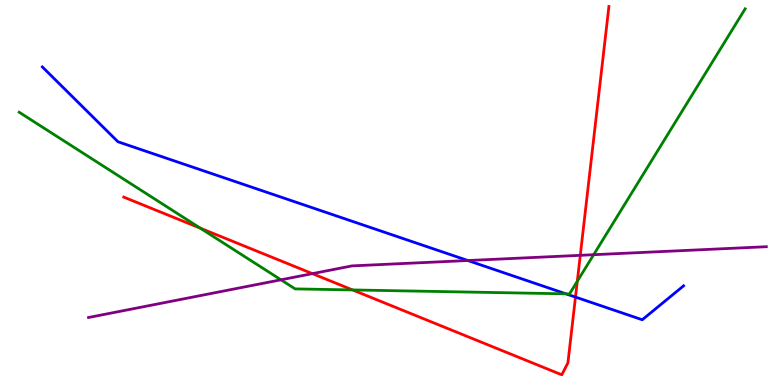[{'lines': ['blue', 'red'], 'intersections': [{'x': 7.43, 'y': 2.28}]}, {'lines': ['green', 'red'], 'intersections': [{'x': 2.58, 'y': 4.07}, {'x': 4.55, 'y': 2.47}, {'x': 7.45, 'y': 2.69}]}, {'lines': ['purple', 'red'], 'intersections': [{'x': 4.03, 'y': 2.89}, {'x': 7.49, 'y': 3.37}]}, {'lines': ['blue', 'green'], 'intersections': [{'x': 7.3, 'y': 2.37}]}, {'lines': ['blue', 'purple'], 'intersections': [{'x': 6.04, 'y': 3.23}]}, {'lines': ['green', 'purple'], 'intersections': [{'x': 3.63, 'y': 2.73}, {'x': 7.66, 'y': 3.38}]}]